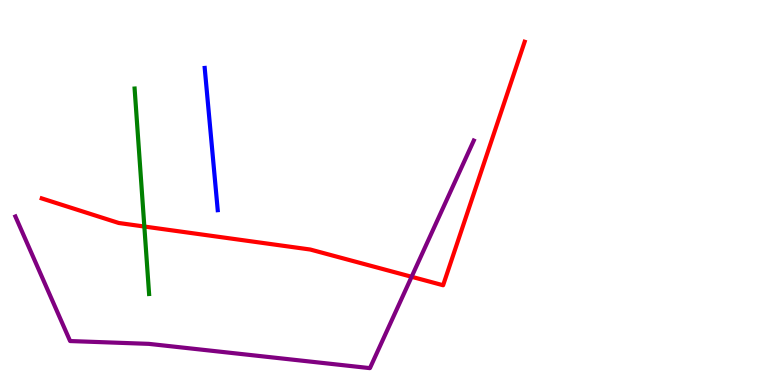[{'lines': ['blue', 'red'], 'intersections': []}, {'lines': ['green', 'red'], 'intersections': [{'x': 1.86, 'y': 4.12}]}, {'lines': ['purple', 'red'], 'intersections': [{'x': 5.31, 'y': 2.81}]}, {'lines': ['blue', 'green'], 'intersections': []}, {'lines': ['blue', 'purple'], 'intersections': []}, {'lines': ['green', 'purple'], 'intersections': []}]